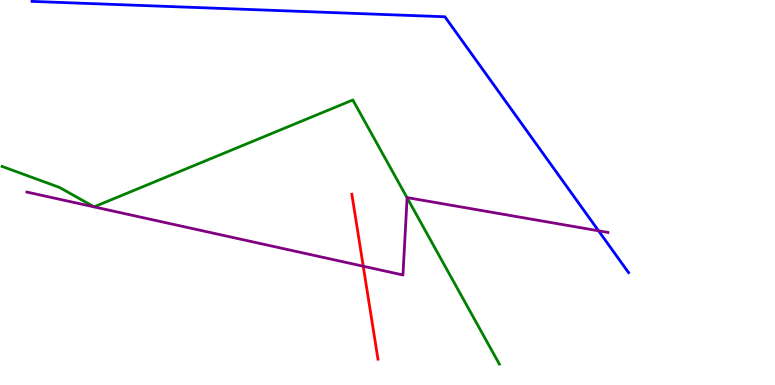[{'lines': ['blue', 'red'], 'intersections': []}, {'lines': ['green', 'red'], 'intersections': []}, {'lines': ['purple', 'red'], 'intersections': [{'x': 4.69, 'y': 3.08}]}, {'lines': ['blue', 'green'], 'intersections': []}, {'lines': ['blue', 'purple'], 'intersections': [{'x': 7.72, 'y': 4.01}]}, {'lines': ['green', 'purple'], 'intersections': [{'x': 5.25, 'y': 4.86}]}]